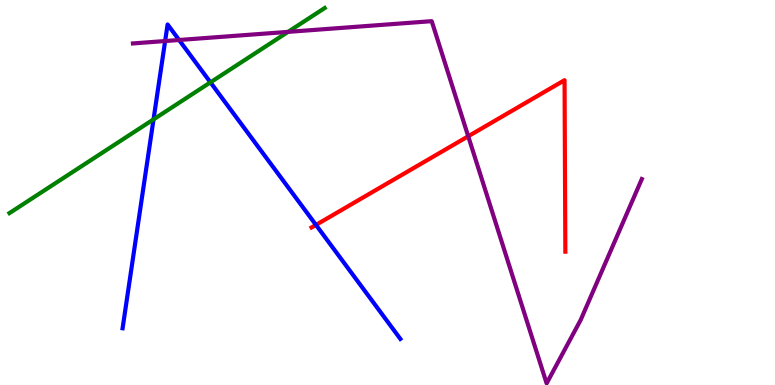[{'lines': ['blue', 'red'], 'intersections': [{'x': 4.08, 'y': 4.16}]}, {'lines': ['green', 'red'], 'intersections': []}, {'lines': ['purple', 'red'], 'intersections': [{'x': 6.04, 'y': 6.46}]}, {'lines': ['blue', 'green'], 'intersections': [{'x': 1.98, 'y': 6.9}, {'x': 2.72, 'y': 7.86}]}, {'lines': ['blue', 'purple'], 'intersections': [{'x': 2.13, 'y': 8.93}, {'x': 2.31, 'y': 8.96}]}, {'lines': ['green', 'purple'], 'intersections': [{'x': 3.72, 'y': 9.17}]}]